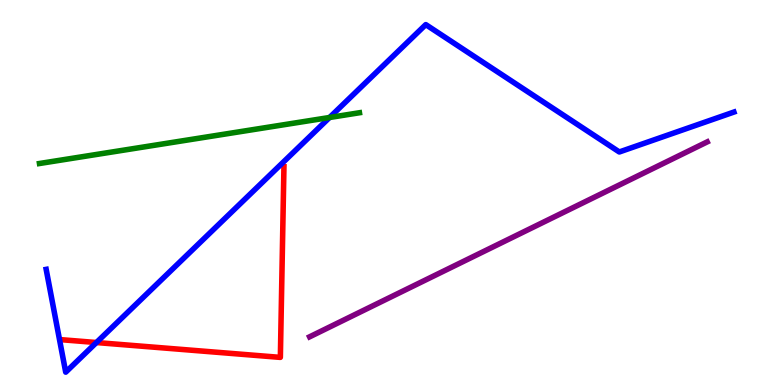[{'lines': ['blue', 'red'], 'intersections': [{'x': 1.24, 'y': 1.1}]}, {'lines': ['green', 'red'], 'intersections': []}, {'lines': ['purple', 'red'], 'intersections': []}, {'lines': ['blue', 'green'], 'intersections': [{'x': 4.25, 'y': 6.95}]}, {'lines': ['blue', 'purple'], 'intersections': []}, {'lines': ['green', 'purple'], 'intersections': []}]